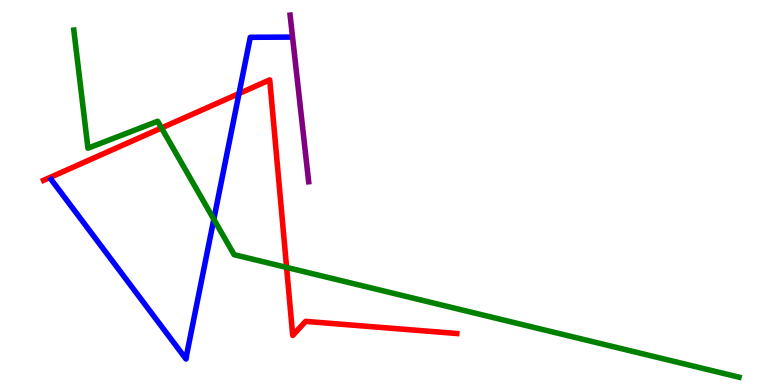[{'lines': ['blue', 'red'], 'intersections': [{'x': 3.08, 'y': 7.57}]}, {'lines': ['green', 'red'], 'intersections': [{'x': 2.08, 'y': 6.68}, {'x': 3.7, 'y': 3.05}]}, {'lines': ['purple', 'red'], 'intersections': []}, {'lines': ['blue', 'green'], 'intersections': [{'x': 2.76, 'y': 4.3}]}, {'lines': ['blue', 'purple'], 'intersections': []}, {'lines': ['green', 'purple'], 'intersections': []}]